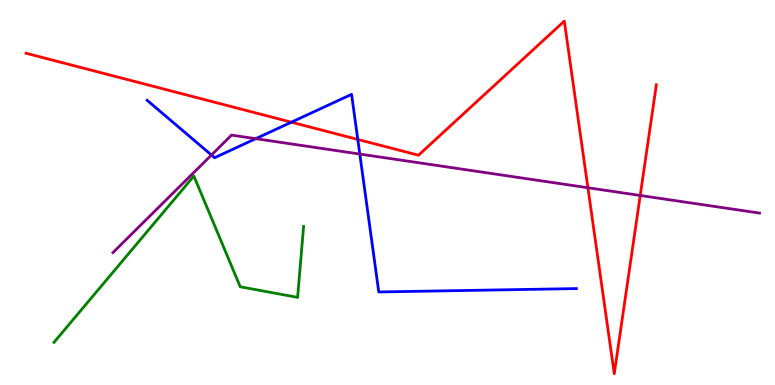[{'lines': ['blue', 'red'], 'intersections': [{'x': 3.76, 'y': 6.83}, {'x': 4.62, 'y': 6.38}]}, {'lines': ['green', 'red'], 'intersections': []}, {'lines': ['purple', 'red'], 'intersections': [{'x': 7.59, 'y': 5.12}, {'x': 8.26, 'y': 4.92}]}, {'lines': ['blue', 'green'], 'intersections': []}, {'lines': ['blue', 'purple'], 'intersections': [{'x': 2.73, 'y': 5.97}, {'x': 3.3, 'y': 6.4}, {'x': 4.64, 'y': 6.0}]}, {'lines': ['green', 'purple'], 'intersections': []}]